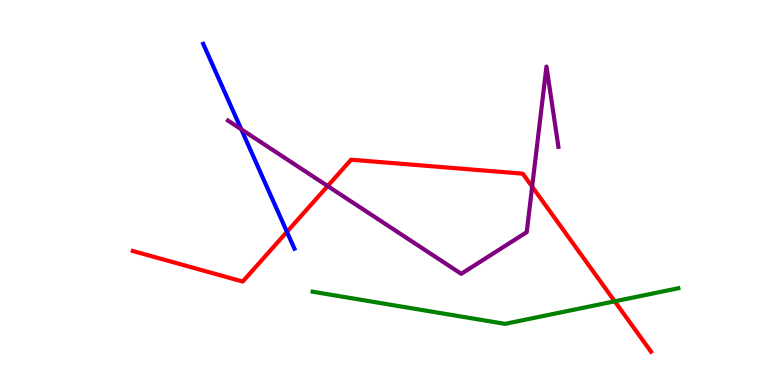[{'lines': ['blue', 'red'], 'intersections': [{'x': 3.7, 'y': 3.98}]}, {'lines': ['green', 'red'], 'intersections': [{'x': 7.93, 'y': 2.17}]}, {'lines': ['purple', 'red'], 'intersections': [{'x': 4.23, 'y': 5.17}, {'x': 6.87, 'y': 5.15}]}, {'lines': ['blue', 'green'], 'intersections': []}, {'lines': ['blue', 'purple'], 'intersections': [{'x': 3.11, 'y': 6.64}]}, {'lines': ['green', 'purple'], 'intersections': []}]